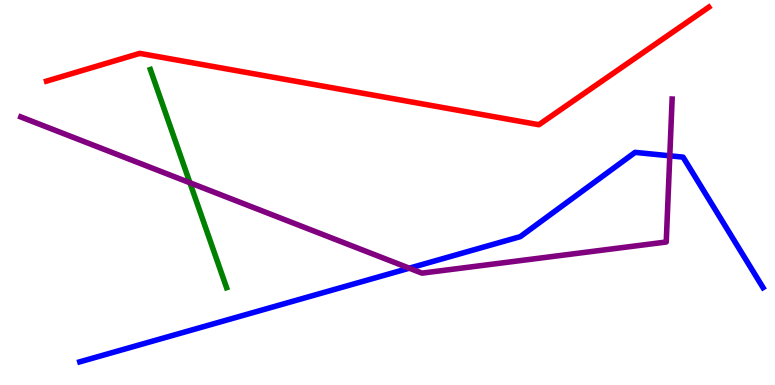[{'lines': ['blue', 'red'], 'intersections': []}, {'lines': ['green', 'red'], 'intersections': []}, {'lines': ['purple', 'red'], 'intersections': []}, {'lines': ['blue', 'green'], 'intersections': []}, {'lines': ['blue', 'purple'], 'intersections': [{'x': 5.28, 'y': 3.03}, {'x': 8.64, 'y': 5.95}]}, {'lines': ['green', 'purple'], 'intersections': [{'x': 2.45, 'y': 5.25}]}]